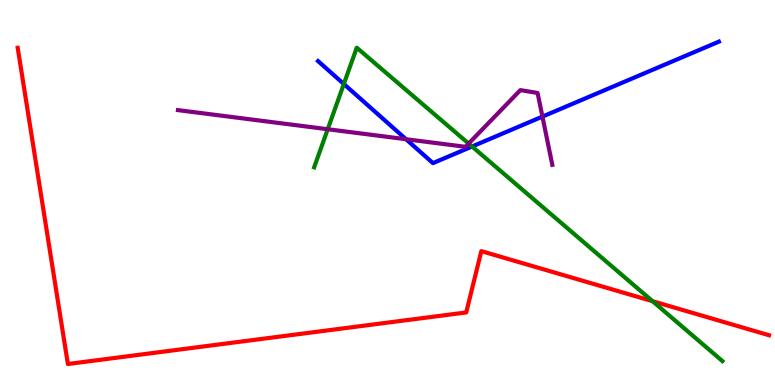[{'lines': ['blue', 'red'], 'intersections': []}, {'lines': ['green', 'red'], 'intersections': [{'x': 8.42, 'y': 2.18}]}, {'lines': ['purple', 'red'], 'intersections': []}, {'lines': ['blue', 'green'], 'intersections': [{'x': 4.44, 'y': 7.82}, {'x': 6.09, 'y': 6.19}]}, {'lines': ['blue', 'purple'], 'intersections': [{'x': 5.24, 'y': 6.38}, {'x': 7.0, 'y': 6.97}]}, {'lines': ['green', 'purple'], 'intersections': [{'x': 4.23, 'y': 6.64}, {'x': 6.05, 'y': 6.27}]}]